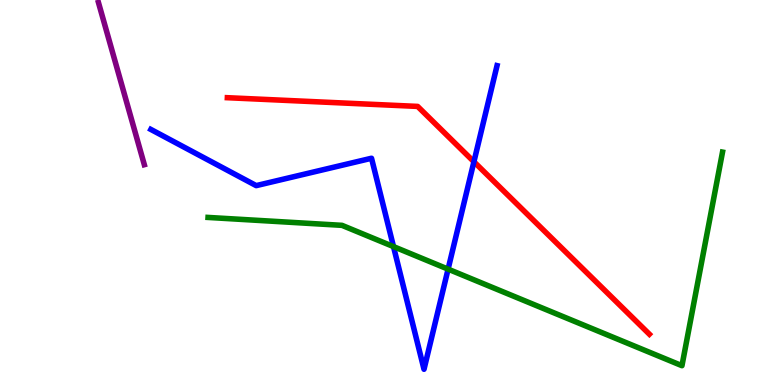[{'lines': ['blue', 'red'], 'intersections': [{'x': 6.12, 'y': 5.8}]}, {'lines': ['green', 'red'], 'intersections': []}, {'lines': ['purple', 'red'], 'intersections': []}, {'lines': ['blue', 'green'], 'intersections': [{'x': 5.08, 'y': 3.59}, {'x': 5.78, 'y': 3.01}]}, {'lines': ['blue', 'purple'], 'intersections': []}, {'lines': ['green', 'purple'], 'intersections': []}]